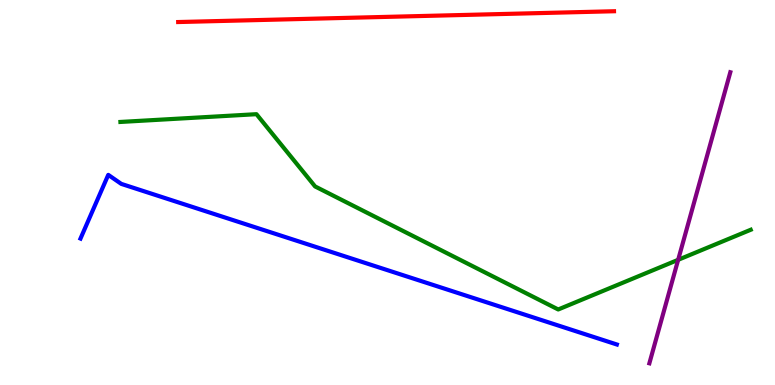[{'lines': ['blue', 'red'], 'intersections': []}, {'lines': ['green', 'red'], 'intersections': []}, {'lines': ['purple', 'red'], 'intersections': []}, {'lines': ['blue', 'green'], 'intersections': []}, {'lines': ['blue', 'purple'], 'intersections': []}, {'lines': ['green', 'purple'], 'intersections': [{'x': 8.75, 'y': 3.25}]}]